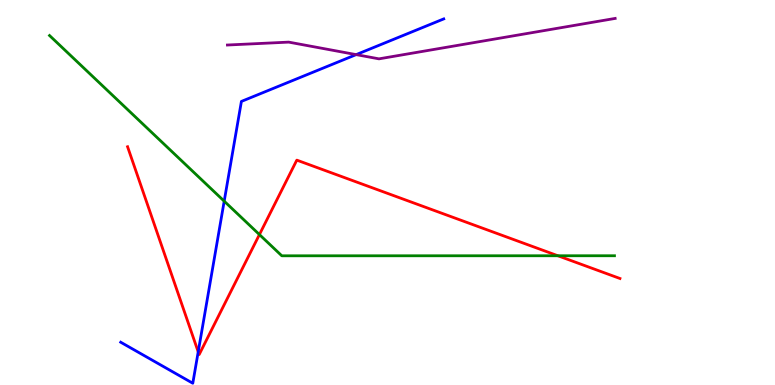[{'lines': ['blue', 'red'], 'intersections': [{'x': 2.56, 'y': 0.861}]}, {'lines': ['green', 'red'], 'intersections': [{'x': 3.35, 'y': 3.91}, {'x': 7.2, 'y': 3.36}]}, {'lines': ['purple', 'red'], 'intersections': []}, {'lines': ['blue', 'green'], 'intersections': [{'x': 2.89, 'y': 4.77}]}, {'lines': ['blue', 'purple'], 'intersections': [{'x': 4.6, 'y': 8.58}]}, {'lines': ['green', 'purple'], 'intersections': []}]